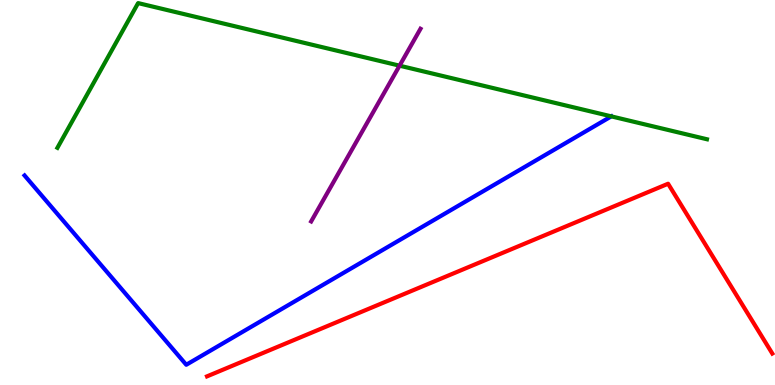[{'lines': ['blue', 'red'], 'intersections': []}, {'lines': ['green', 'red'], 'intersections': []}, {'lines': ['purple', 'red'], 'intersections': []}, {'lines': ['blue', 'green'], 'intersections': [{'x': 7.89, 'y': 6.98}]}, {'lines': ['blue', 'purple'], 'intersections': []}, {'lines': ['green', 'purple'], 'intersections': [{'x': 5.16, 'y': 8.29}]}]